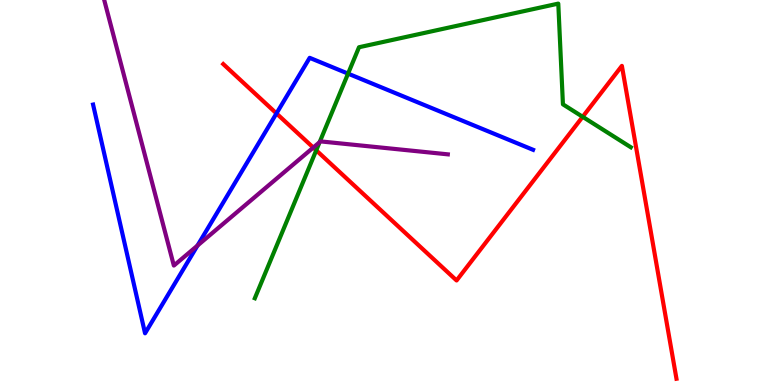[{'lines': ['blue', 'red'], 'intersections': [{'x': 3.57, 'y': 7.05}]}, {'lines': ['green', 'red'], 'intersections': [{'x': 4.08, 'y': 6.1}, {'x': 7.52, 'y': 6.97}]}, {'lines': ['purple', 'red'], 'intersections': [{'x': 4.04, 'y': 6.17}]}, {'lines': ['blue', 'green'], 'intersections': [{'x': 4.49, 'y': 8.09}]}, {'lines': ['blue', 'purple'], 'intersections': [{'x': 2.55, 'y': 3.62}]}, {'lines': ['green', 'purple'], 'intersections': [{'x': 4.12, 'y': 6.31}]}]